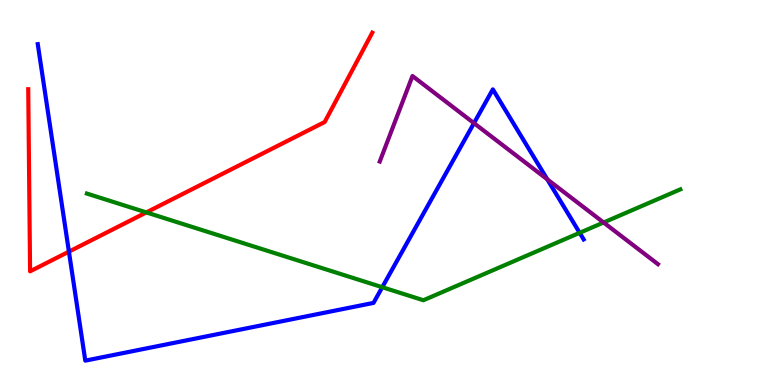[{'lines': ['blue', 'red'], 'intersections': [{'x': 0.889, 'y': 3.46}]}, {'lines': ['green', 'red'], 'intersections': [{'x': 1.89, 'y': 4.48}]}, {'lines': ['purple', 'red'], 'intersections': []}, {'lines': ['blue', 'green'], 'intersections': [{'x': 4.93, 'y': 2.54}, {'x': 7.48, 'y': 3.95}]}, {'lines': ['blue', 'purple'], 'intersections': [{'x': 6.12, 'y': 6.8}, {'x': 7.06, 'y': 5.34}]}, {'lines': ['green', 'purple'], 'intersections': [{'x': 7.79, 'y': 4.22}]}]